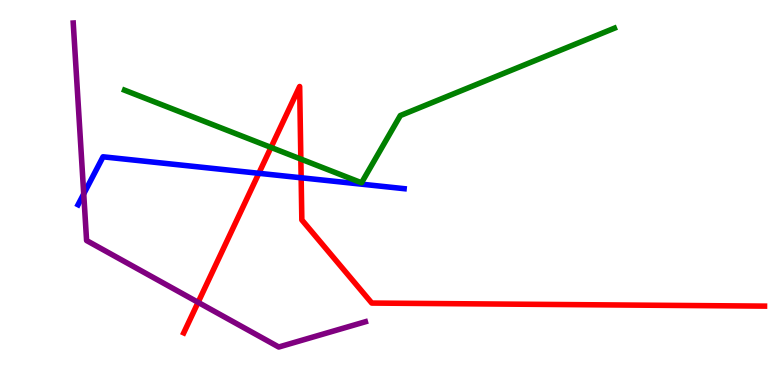[{'lines': ['blue', 'red'], 'intersections': [{'x': 3.34, 'y': 5.5}, {'x': 3.89, 'y': 5.38}]}, {'lines': ['green', 'red'], 'intersections': [{'x': 3.5, 'y': 6.17}, {'x': 3.88, 'y': 5.87}]}, {'lines': ['purple', 'red'], 'intersections': [{'x': 2.56, 'y': 2.15}]}, {'lines': ['blue', 'green'], 'intersections': []}, {'lines': ['blue', 'purple'], 'intersections': [{'x': 1.08, 'y': 4.96}]}, {'lines': ['green', 'purple'], 'intersections': []}]